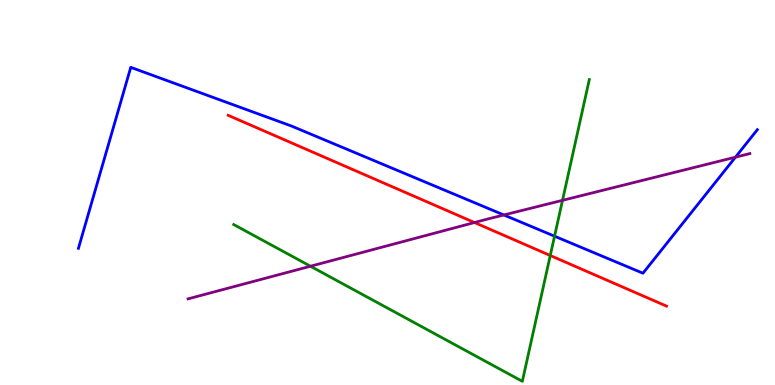[{'lines': ['blue', 'red'], 'intersections': []}, {'lines': ['green', 'red'], 'intersections': [{'x': 7.1, 'y': 3.36}]}, {'lines': ['purple', 'red'], 'intersections': [{'x': 6.12, 'y': 4.22}]}, {'lines': ['blue', 'green'], 'intersections': [{'x': 7.16, 'y': 3.86}]}, {'lines': ['blue', 'purple'], 'intersections': [{'x': 6.5, 'y': 4.42}, {'x': 9.49, 'y': 5.92}]}, {'lines': ['green', 'purple'], 'intersections': [{'x': 4.01, 'y': 3.08}, {'x': 7.26, 'y': 4.8}]}]